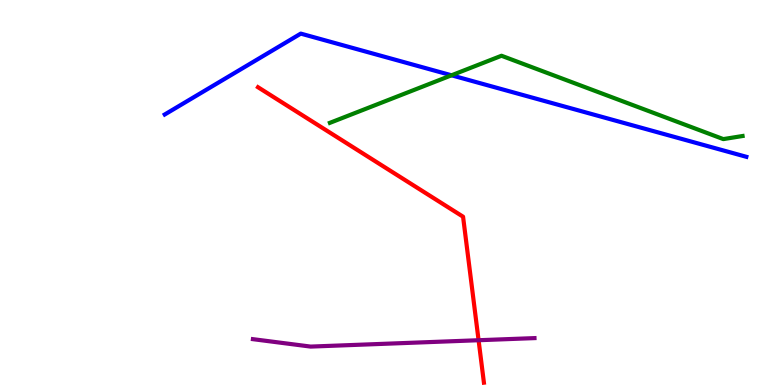[{'lines': ['blue', 'red'], 'intersections': []}, {'lines': ['green', 'red'], 'intersections': []}, {'lines': ['purple', 'red'], 'intersections': [{'x': 6.18, 'y': 1.16}]}, {'lines': ['blue', 'green'], 'intersections': [{'x': 5.83, 'y': 8.04}]}, {'lines': ['blue', 'purple'], 'intersections': []}, {'lines': ['green', 'purple'], 'intersections': []}]